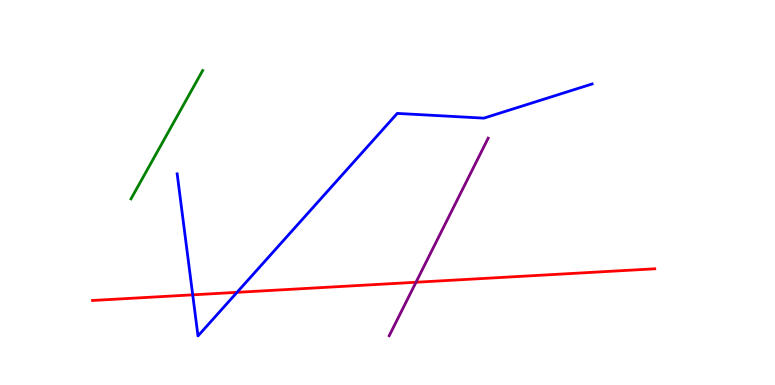[{'lines': ['blue', 'red'], 'intersections': [{'x': 2.49, 'y': 2.34}, {'x': 3.06, 'y': 2.41}]}, {'lines': ['green', 'red'], 'intersections': []}, {'lines': ['purple', 'red'], 'intersections': [{'x': 5.37, 'y': 2.67}]}, {'lines': ['blue', 'green'], 'intersections': []}, {'lines': ['blue', 'purple'], 'intersections': []}, {'lines': ['green', 'purple'], 'intersections': []}]